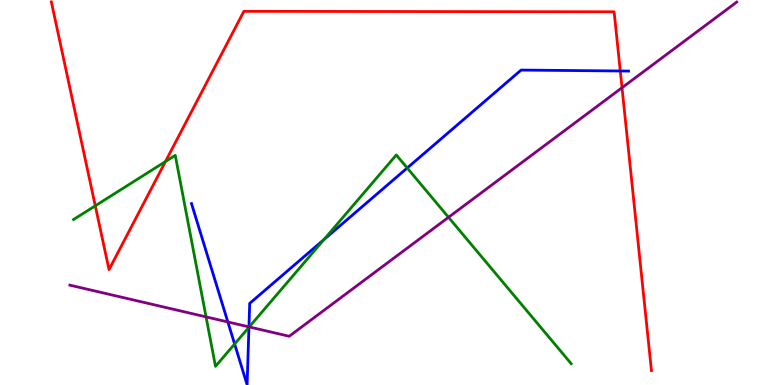[{'lines': ['blue', 'red'], 'intersections': [{'x': 8.0, 'y': 8.16}]}, {'lines': ['green', 'red'], 'intersections': [{'x': 1.23, 'y': 4.65}, {'x': 2.14, 'y': 5.8}]}, {'lines': ['purple', 'red'], 'intersections': [{'x': 8.03, 'y': 7.72}]}, {'lines': ['blue', 'green'], 'intersections': [{'x': 3.03, 'y': 1.06}, {'x': 3.21, 'y': 1.5}, {'x': 4.18, 'y': 3.78}, {'x': 5.25, 'y': 5.64}]}, {'lines': ['blue', 'purple'], 'intersections': [{'x': 2.94, 'y': 1.64}, {'x': 3.21, 'y': 1.51}]}, {'lines': ['green', 'purple'], 'intersections': [{'x': 2.66, 'y': 1.77}, {'x': 3.22, 'y': 1.51}, {'x': 5.79, 'y': 4.36}]}]